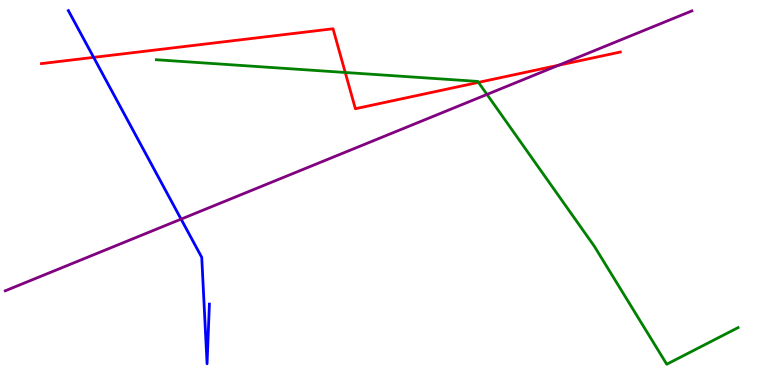[{'lines': ['blue', 'red'], 'intersections': [{'x': 1.21, 'y': 8.51}]}, {'lines': ['green', 'red'], 'intersections': [{'x': 4.45, 'y': 8.12}, {'x': 6.17, 'y': 7.86}]}, {'lines': ['purple', 'red'], 'intersections': [{'x': 7.21, 'y': 8.31}]}, {'lines': ['blue', 'green'], 'intersections': []}, {'lines': ['blue', 'purple'], 'intersections': [{'x': 2.34, 'y': 4.31}]}, {'lines': ['green', 'purple'], 'intersections': [{'x': 6.28, 'y': 7.55}]}]